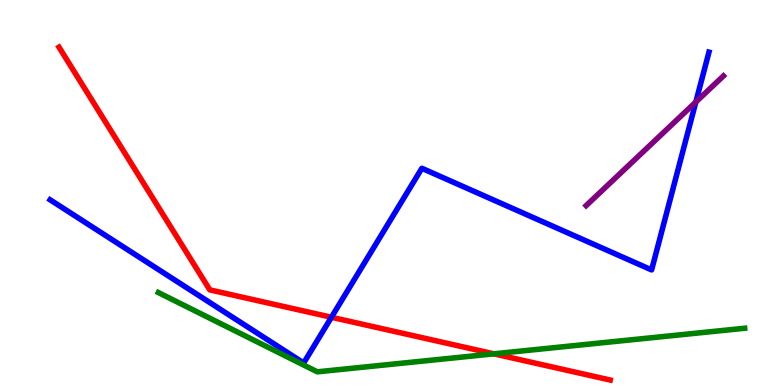[{'lines': ['blue', 'red'], 'intersections': [{'x': 4.28, 'y': 1.76}]}, {'lines': ['green', 'red'], 'intersections': [{'x': 6.37, 'y': 0.81}]}, {'lines': ['purple', 'red'], 'intersections': []}, {'lines': ['blue', 'green'], 'intersections': []}, {'lines': ['blue', 'purple'], 'intersections': [{'x': 8.98, 'y': 7.35}]}, {'lines': ['green', 'purple'], 'intersections': []}]